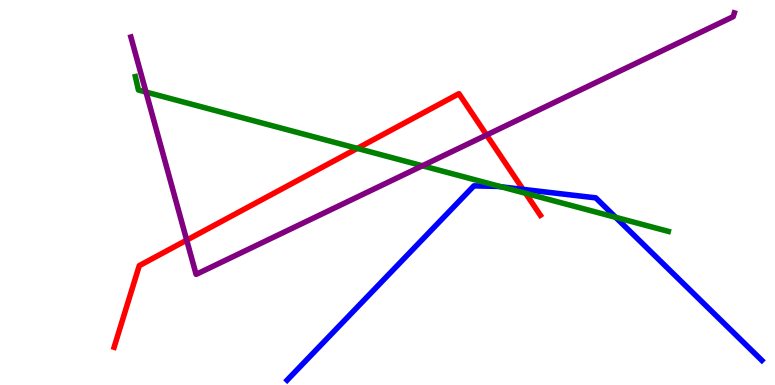[{'lines': ['blue', 'red'], 'intersections': [{'x': 6.75, 'y': 5.08}]}, {'lines': ['green', 'red'], 'intersections': [{'x': 4.61, 'y': 6.15}, {'x': 6.78, 'y': 4.98}]}, {'lines': ['purple', 'red'], 'intersections': [{'x': 2.41, 'y': 3.76}, {'x': 6.28, 'y': 6.49}]}, {'lines': ['blue', 'green'], 'intersections': [{'x': 6.47, 'y': 5.15}, {'x': 7.94, 'y': 4.36}]}, {'lines': ['blue', 'purple'], 'intersections': []}, {'lines': ['green', 'purple'], 'intersections': [{'x': 1.88, 'y': 7.61}, {'x': 5.45, 'y': 5.69}]}]